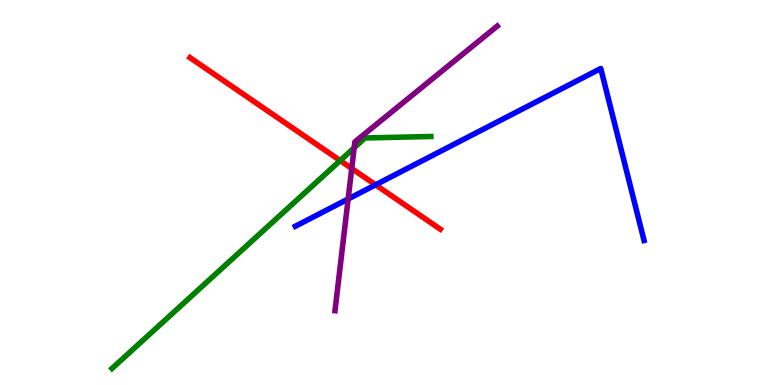[{'lines': ['blue', 'red'], 'intersections': [{'x': 4.85, 'y': 5.2}]}, {'lines': ['green', 'red'], 'intersections': [{'x': 4.39, 'y': 5.83}]}, {'lines': ['purple', 'red'], 'intersections': [{'x': 4.54, 'y': 5.62}]}, {'lines': ['blue', 'green'], 'intersections': []}, {'lines': ['blue', 'purple'], 'intersections': [{'x': 4.49, 'y': 4.83}]}, {'lines': ['green', 'purple'], 'intersections': [{'x': 4.57, 'y': 6.16}]}]